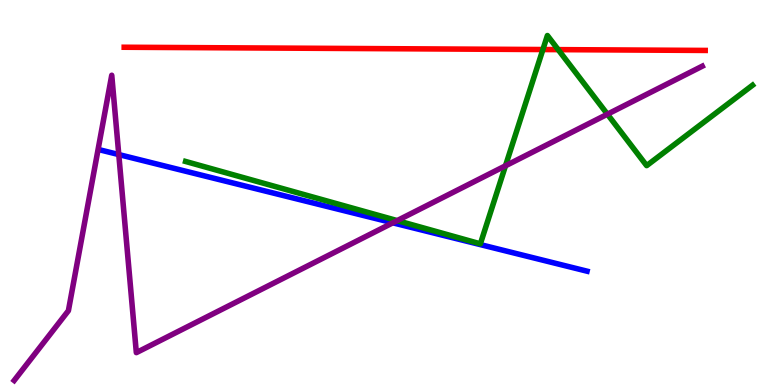[{'lines': ['blue', 'red'], 'intersections': []}, {'lines': ['green', 'red'], 'intersections': [{'x': 7.01, 'y': 8.71}, {'x': 7.2, 'y': 8.71}]}, {'lines': ['purple', 'red'], 'intersections': []}, {'lines': ['blue', 'green'], 'intersections': []}, {'lines': ['blue', 'purple'], 'intersections': [{'x': 1.53, 'y': 5.99}, {'x': 5.07, 'y': 4.21}]}, {'lines': ['green', 'purple'], 'intersections': [{'x': 5.13, 'y': 4.27}, {'x': 6.52, 'y': 5.69}, {'x': 7.84, 'y': 7.03}]}]